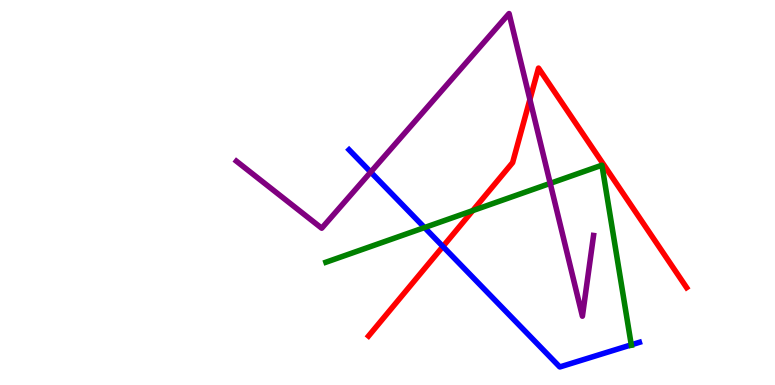[{'lines': ['blue', 'red'], 'intersections': [{'x': 5.72, 'y': 3.6}]}, {'lines': ['green', 'red'], 'intersections': [{'x': 6.1, 'y': 4.53}]}, {'lines': ['purple', 'red'], 'intersections': [{'x': 6.84, 'y': 7.42}]}, {'lines': ['blue', 'green'], 'intersections': [{'x': 5.48, 'y': 4.09}, {'x': 8.15, 'y': 1.04}]}, {'lines': ['blue', 'purple'], 'intersections': [{'x': 4.78, 'y': 5.53}]}, {'lines': ['green', 'purple'], 'intersections': [{'x': 7.1, 'y': 5.24}]}]